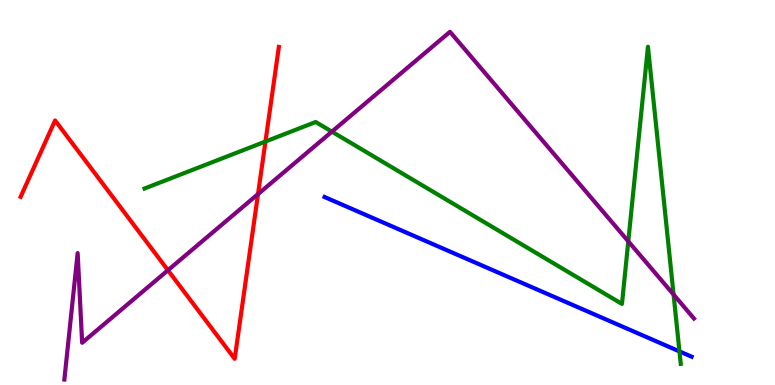[{'lines': ['blue', 'red'], 'intersections': []}, {'lines': ['green', 'red'], 'intersections': [{'x': 3.43, 'y': 6.32}]}, {'lines': ['purple', 'red'], 'intersections': [{'x': 2.17, 'y': 2.98}, {'x': 3.33, 'y': 4.96}]}, {'lines': ['blue', 'green'], 'intersections': [{'x': 8.77, 'y': 0.873}]}, {'lines': ['blue', 'purple'], 'intersections': []}, {'lines': ['green', 'purple'], 'intersections': [{'x': 4.28, 'y': 6.58}, {'x': 8.11, 'y': 3.73}, {'x': 8.69, 'y': 2.35}]}]